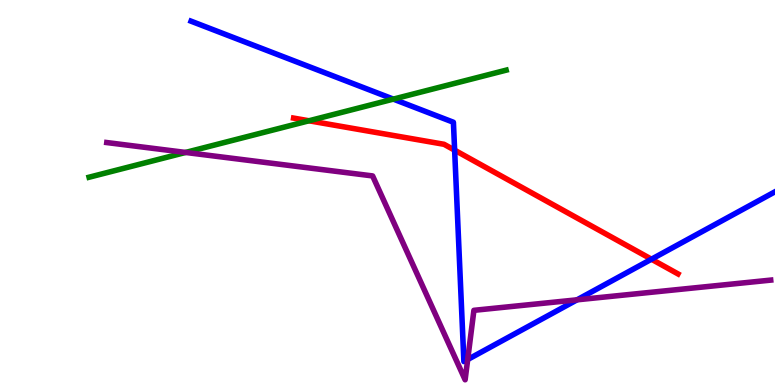[{'lines': ['blue', 'red'], 'intersections': [{'x': 5.87, 'y': 6.1}, {'x': 8.41, 'y': 3.27}]}, {'lines': ['green', 'red'], 'intersections': [{'x': 3.99, 'y': 6.86}]}, {'lines': ['purple', 'red'], 'intersections': []}, {'lines': ['blue', 'green'], 'intersections': [{'x': 5.08, 'y': 7.43}]}, {'lines': ['blue', 'purple'], 'intersections': [{'x': 6.03, 'y': 0.662}, {'x': 7.45, 'y': 2.21}]}, {'lines': ['green', 'purple'], 'intersections': [{'x': 2.39, 'y': 6.04}]}]